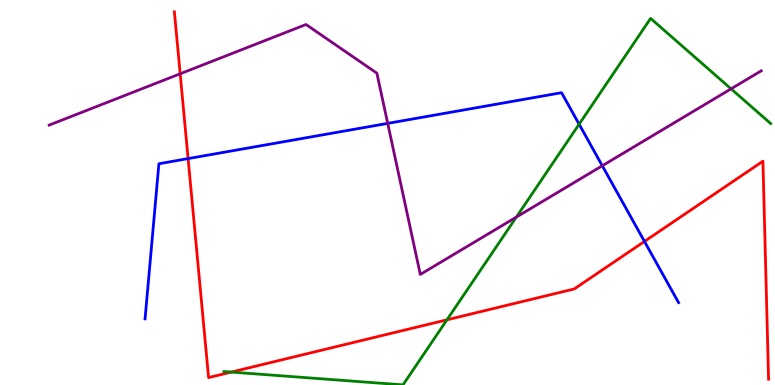[{'lines': ['blue', 'red'], 'intersections': [{'x': 2.43, 'y': 5.88}, {'x': 8.32, 'y': 3.73}]}, {'lines': ['green', 'red'], 'intersections': [{'x': 2.98, 'y': 0.336}, {'x': 5.77, 'y': 1.69}]}, {'lines': ['purple', 'red'], 'intersections': [{'x': 2.32, 'y': 8.08}]}, {'lines': ['blue', 'green'], 'intersections': [{'x': 7.47, 'y': 6.77}]}, {'lines': ['blue', 'purple'], 'intersections': [{'x': 5.0, 'y': 6.8}, {'x': 7.77, 'y': 5.69}]}, {'lines': ['green', 'purple'], 'intersections': [{'x': 6.66, 'y': 4.36}, {'x': 9.43, 'y': 7.69}]}]